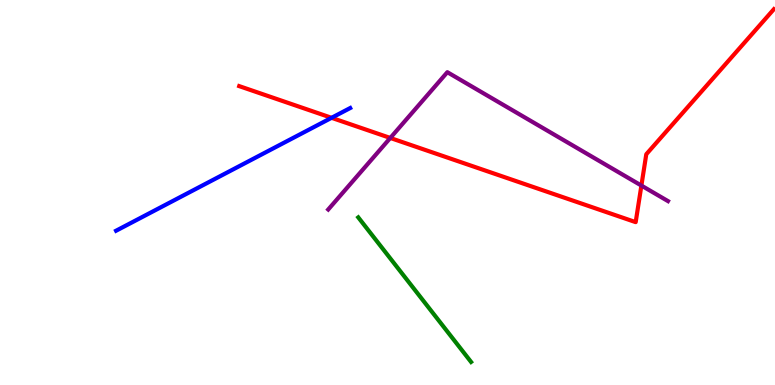[{'lines': ['blue', 'red'], 'intersections': [{'x': 4.28, 'y': 6.94}]}, {'lines': ['green', 'red'], 'intersections': []}, {'lines': ['purple', 'red'], 'intersections': [{'x': 5.04, 'y': 6.42}, {'x': 8.28, 'y': 5.18}]}, {'lines': ['blue', 'green'], 'intersections': []}, {'lines': ['blue', 'purple'], 'intersections': []}, {'lines': ['green', 'purple'], 'intersections': []}]